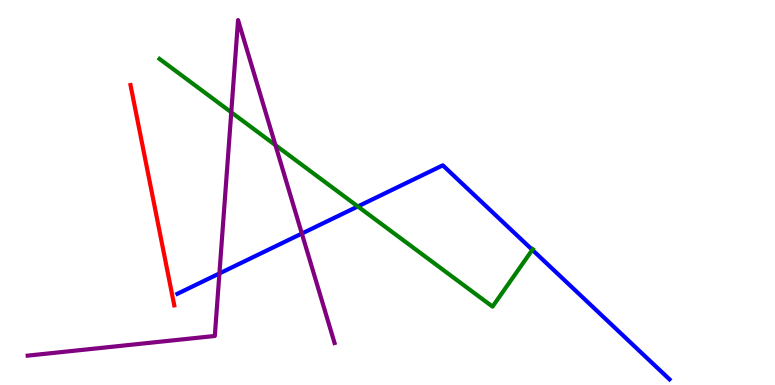[{'lines': ['blue', 'red'], 'intersections': []}, {'lines': ['green', 'red'], 'intersections': []}, {'lines': ['purple', 'red'], 'intersections': []}, {'lines': ['blue', 'green'], 'intersections': [{'x': 4.62, 'y': 4.64}, {'x': 6.87, 'y': 3.51}]}, {'lines': ['blue', 'purple'], 'intersections': [{'x': 2.83, 'y': 2.9}, {'x': 3.89, 'y': 3.93}]}, {'lines': ['green', 'purple'], 'intersections': [{'x': 2.98, 'y': 7.08}, {'x': 3.55, 'y': 6.23}]}]